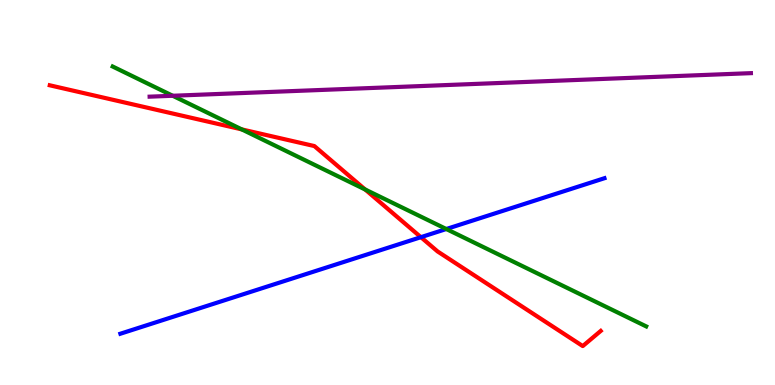[{'lines': ['blue', 'red'], 'intersections': [{'x': 5.43, 'y': 3.84}]}, {'lines': ['green', 'red'], 'intersections': [{'x': 3.12, 'y': 6.64}, {'x': 4.71, 'y': 5.08}]}, {'lines': ['purple', 'red'], 'intersections': []}, {'lines': ['blue', 'green'], 'intersections': [{'x': 5.76, 'y': 4.05}]}, {'lines': ['blue', 'purple'], 'intersections': []}, {'lines': ['green', 'purple'], 'intersections': [{'x': 2.23, 'y': 7.51}]}]